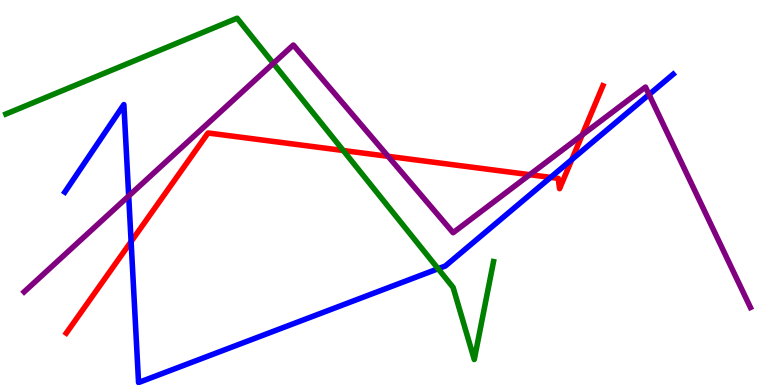[{'lines': ['blue', 'red'], 'intersections': [{'x': 1.69, 'y': 3.72}, {'x': 7.1, 'y': 5.39}, {'x': 7.38, 'y': 5.86}]}, {'lines': ['green', 'red'], 'intersections': [{'x': 4.43, 'y': 6.09}]}, {'lines': ['purple', 'red'], 'intersections': [{'x': 5.01, 'y': 5.94}, {'x': 6.84, 'y': 5.46}, {'x': 7.51, 'y': 6.49}]}, {'lines': ['blue', 'green'], 'intersections': [{'x': 5.65, 'y': 3.02}]}, {'lines': ['blue', 'purple'], 'intersections': [{'x': 1.66, 'y': 4.91}, {'x': 8.37, 'y': 7.54}]}, {'lines': ['green', 'purple'], 'intersections': [{'x': 3.53, 'y': 8.35}]}]